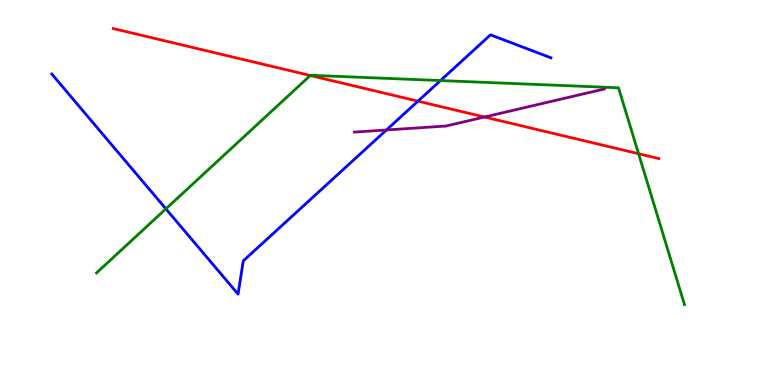[{'lines': ['blue', 'red'], 'intersections': [{'x': 5.39, 'y': 7.37}]}, {'lines': ['green', 'red'], 'intersections': [{'x': 4.0, 'y': 8.04}, {'x': 8.24, 'y': 6.01}]}, {'lines': ['purple', 'red'], 'intersections': [{'x': 6.25, 'y': 6.96}]}, {'lines': ['blue', 'green'], 'intersections': [{'x': 2.14, 'y': 4.58}, {'x': 5.68, 'y': 7.91}]}, {'lines': ['blue', 'purple'], 'intersections': [{'x': 4.99, 'y': 6.62}]}, {'lines': ['green', 'purple'], 'intersections': []}]